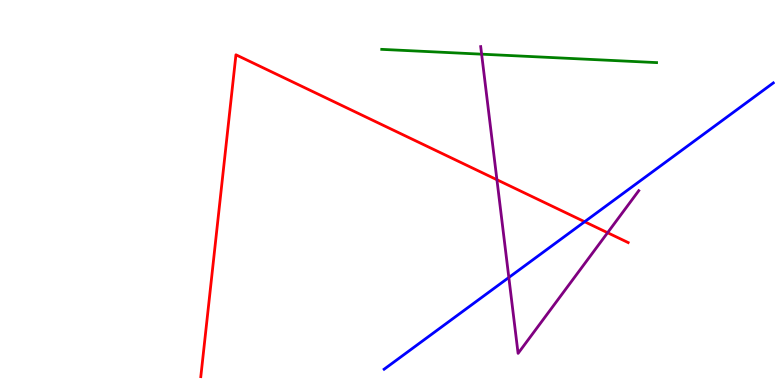[{'lines': ['blue', 'red'], 'intersections': [{'x': 7.54, 'y': 4.24}]}, {'lines': ['green', 'red'], 'intersections': []}, {'lines': ['purple', 'red'], 'intersections': [{'x': 6.41, 'y': 5.33}, {'x': 7.84, 'y': 3.96}]}, {'lines': ['blue', 'green'], 'intersections': []}, {'lines': ['blue', 'purple'], 'intersections': [{'x': 6.57, 'y': 2.79}]}, {'lines': ['green', 'purple'], 'intersections': [{'x': 6.21, 'y': 8.59}]}]